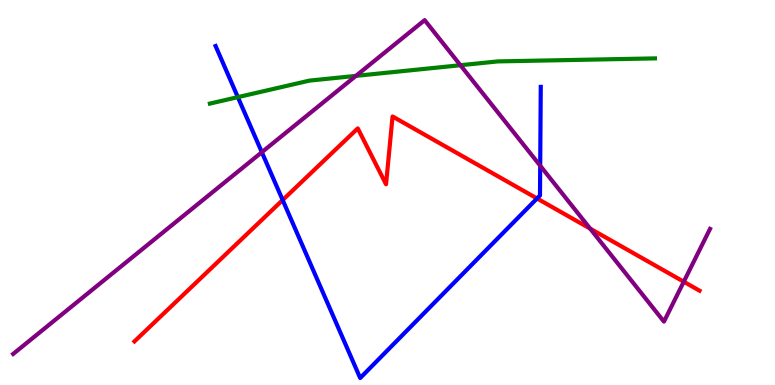[{'lines': ['blue', 'red'], 'intersections': [{'x': 3.65, 'y': 4.8}, {'x': 6.93, 'y': 4.85}]}, {'lines': ['green', 'red'], 'intersections': []}, {'lines': ['purple', 'red'], 'intersections': [{'x': 7.61, 'y': 4.06}, {'x': 8.82, 'y': 2.68}]}, {'lines': ['blue', 'green'], 'intersections': [{'x': 3.07, 'y': 7.48}]}, {'lines': ['blue', 'purple'], 'intersections': [{'x': 3.38, 'y': 6.05}, {'x': 6.97, 'y': 5.7}]}, {'lines': ['green', 'purple'], 'intersections': [{'x': 4.59, 'y': 8.03}, {'x': 5.94, 'y': 8.31}]}]